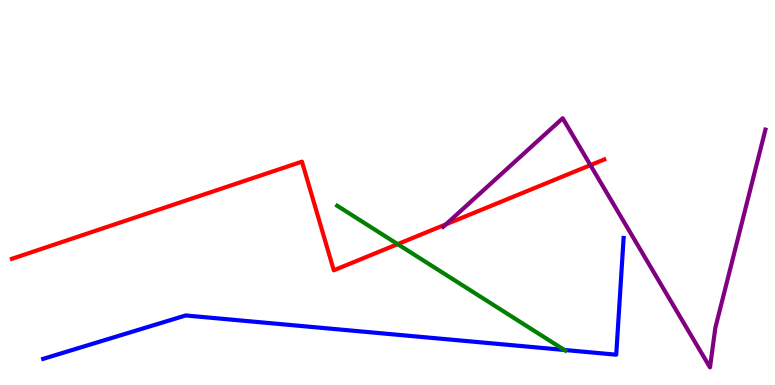[{'lines': ['blue', 'red'], 'intersections': []}, {'lines': ['green', 'red'], 'intersections': [{'x': 5.13, 'y': 3.66}]}, {'lines': ['purple', 'red'], 'intersections': [{'x': 5.75, 'y': 4.17}, {'x': 7.62, 'y': 5.71}]}, {'lines': ['blue', 'green'], 'intersections': [{'x': 7.28, 'y': 0.91}]}, {'lines': ['blue', 'purple'], 'intersections': []}, {'lines': ['green', 'purple'], 'intersections': []}]